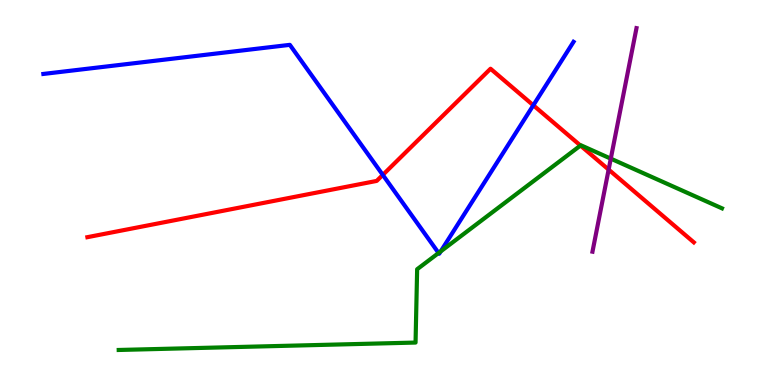[{'lines': ['blue', 'red'], 'intersections': [{'x': 4.94, 'y': 5.46}, {'x': 6.88, 'y': 7.27}]}, {'lines': ['green', 'red'], 'intersections': [{'x': 7.49, 'y': 6.22}]}, {'lines': ['purple', 'red'], 'intersections': [{'x': 7.85, 'y': 5.59}]}, {'lines': ['blue', 'green'], 'intersections': [{'x': 5.66, 'y': 3.43}, {'x': 5.69, 'y': 3.47}]}, {'lines': ['blue', 'purple'], 'intersections': []}, {'lines': ['green', 'purple'], 'intersections': [{'x': 7.88, 'y': 5.88}]}]